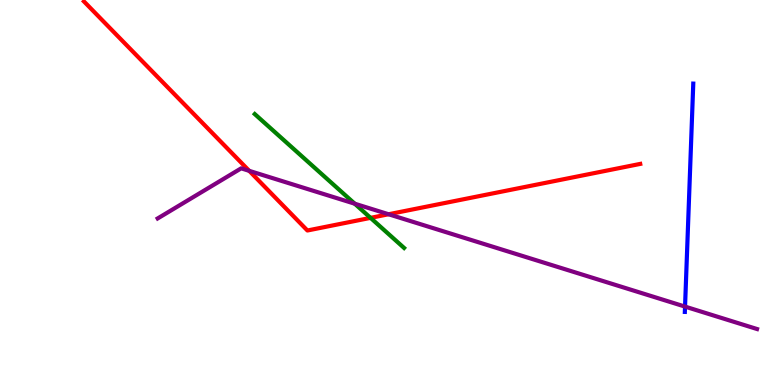[{'lines': ['blue', 'red'], 'intersections': []}, {'lines': ['green', 'red'], 'intersections': [{'x': 4.78, 'y': 4.34}]}, {'lines': ['purple', 'red'], 'intersections': [{'x': 3.22, 'y': 5.56}, {'x': 5.01, 'y': 4.43}]}, {'lines': ['blue', 'green'], 'intersections': []}, {'lines': ['blue', 'purple'], 'intersections': [{'x': 8.84, 'y': 2.04}]}, {'lines': ['green', 'purple'], 'intersections': [{'x': 4.58, 'y': 4.71}]}]